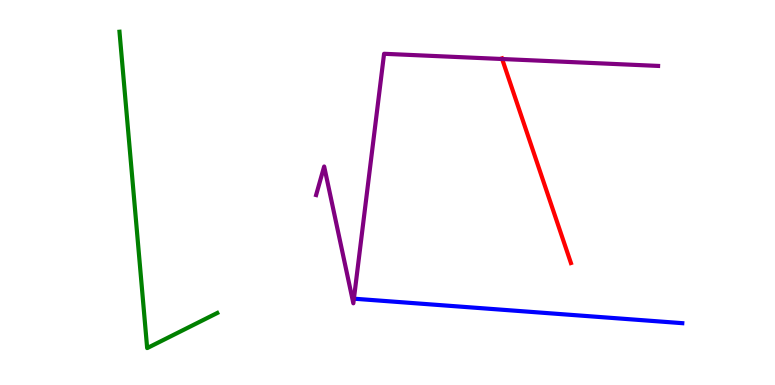[{'lines': ['blue', 'red'], 'intersections': []}, {'lines': ['green', 'red'], 'intersections': []}, {'lines': ['purple', 'red'], 'intersections': [{'x': 6.48, 'y': 8.47}]}, {'lines': ['blue', 'green'], 'intersections': []}, {'lines': ['blue', 'purple'], 'intersections': []}, {'lines': ['green', 'purple'], 'intersections': []}]